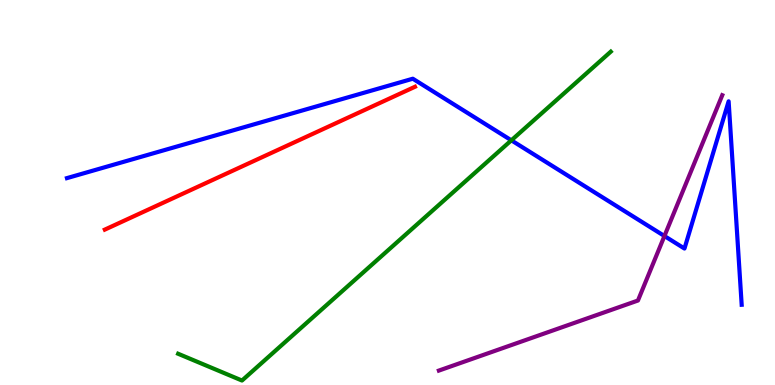[{'lines': ['blue', 'red'], 'intersections': []}, {'lines': ['green', 'red'], 'intersections': []}, {'lines': ['purple', 'red'], 'intersections': []}, {'lines': ['blue', 'green'], 'intersections': [{'x': 6.6, 'y': 6.36}]}, {'lines': ['blue', 'purple'], 'intersections': [{'x': 8.57, 'y': 3.87}]}, {'lines': ['green', 'purple'], 'intersections': []}]